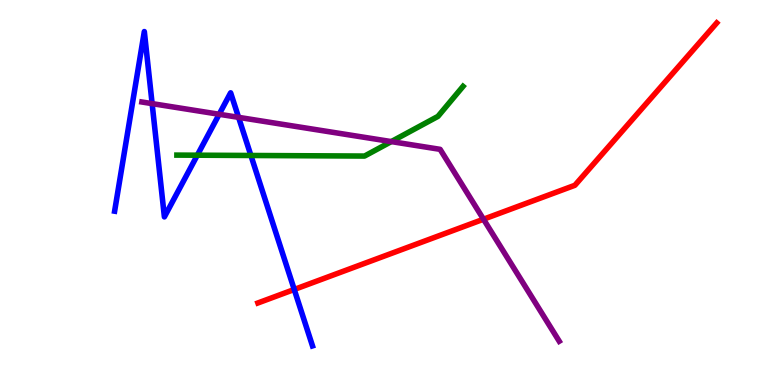[{'lines': ['blue', 'red'], 'intersections': [{'x': 3.8, 'y': 2.48}]}, {'lines': ['green', 'red'], 'intersections': []}, {'lines': ['purple', 'red'], 'intersections': [{'x': 6.24, 'y': 4.31}]}, {'lines': ['blue', 'green'], 'intersections': [{'x': 2.55, 'y': 5.97}, {'x': 3.24, 'y': 5.96}]}, {'lines': ['blue', 'purple'], 'intersections': [{'x': 1.96, 'y': 7.31}, {'x': 2.83, 'y': 7.03}, {'x': 3.08, 'y': 6.95}]}, {'lines': ['green', 'purple'], 'intersections': [{'x': 5.05, 'y': 6.32}]}]